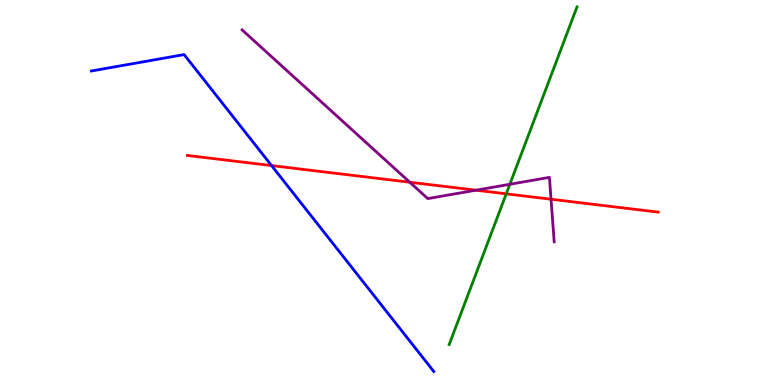[{'lines': ['blue', 'red'], 'intersections': [{'x': 3.5, 'y': 5.7}]}, {'lines': ['green', 'red'], 'intersections': [{'x': 6.53, 'y': 4.97}]}, {'lines': ['purple', 'red'], 'intersections': [{'x': 5.29, 'y': 5.27}, {'x': 6.14, 'y': 5.06}, {'x': 7.11, 'y': 4.83}]}, {'lines': ['blue', 'green'], 'intersections': []}, {'lines': ['blue', 'purple'], 'intersections': []}, {'lines': ['green', 'purple'], 'intersections': [{'x': 6.58, 'y': 5.21}]}]